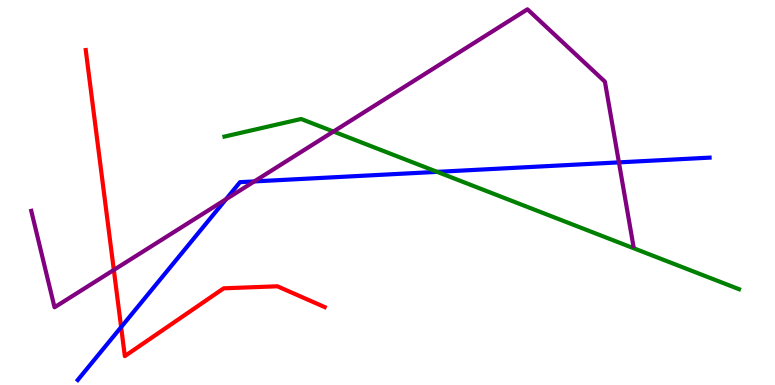[{'lines': ['blue', 'red'], 'intersections': [{'x': 1.56, 'y': 1.5}]}, {'lines': ['green', 'red'], 'intersections': []}, {'lines': ['purple', 'red'], 'intersections': [{'x': 1.47, 'y': 2.99}]}, {'lines': ['blue', 'green'], 'intersections': [{'x': 5.64, 'y': 5.54}]}, {'lines': ['blue', 'purple'], 'intersections': [{'x': 2.92, 'y': 4.82}, {'x': 3.28, 'y': 5.29}, {'x': 7.99, 'y': 5.78}]}, {'lines': ['green', 'purple'], 'intersections': [{'x': 4.3, 'y': 6.58}]}]